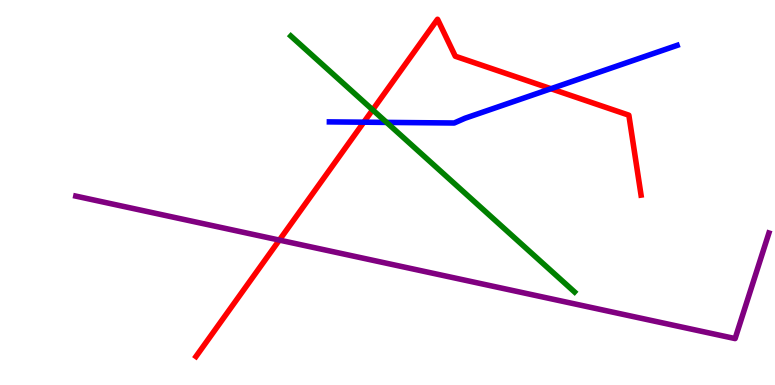[{'lines': ['blue', 'red'], 'intersections': [{'x': 4.69, 'y': 6.83}, {'x': 7.11, 'y': 7.7}]}, {'lines': ['green', 'red'], 'intersections': [{'x': 4.81, 'y': 7.15}]}, {'lines': ['purple', 'red'], 'intersections': [{'x': 3.6, 'y': 3.76}]}, {'lines': ['blue', 'green'], 'intersections': [{'x': 4.99, 'y': 6.82}]}, {'lines': ['blue', 'purple'], 'intersections': []}, {'lines': ['green', 'purple'], 'intersections': []}]